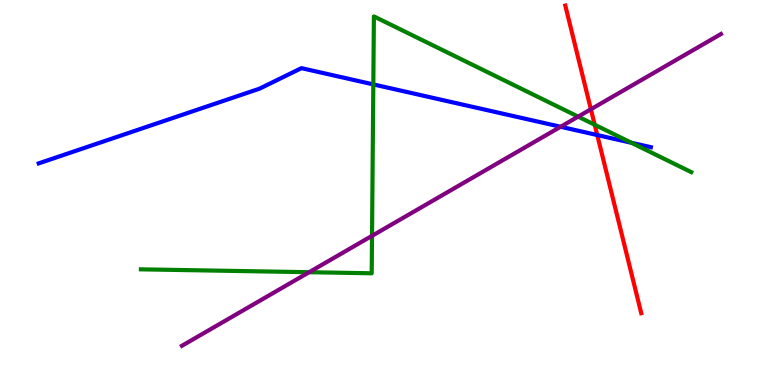[{'lines': ['blue', 'red'], 'intersections': [{'x': 7.71, 'y': 6.49}]}, {'lines': ['green', 'red'], 'intersections': [{'x': 7.67, 'y': 6.76}]}, {'lines': ['purple', 'red'], 'intersections': [{'x': 7.62, 'y': 7.16}]}, {'lines': ['blue', 'green'], 'intersections': [{'x': 4.82, 'y': 7.81}, {'x': 8.15, 'y': 6.29}]}, {'lines': ['blue', 'purple'], 'intersections': [{'x': 7.23, 'y': 6.71}]}, {'lines': ['green', 'purple'], 'intersections': [{'x': 3.99, 'y': 2.93}, {'x': 4.8, 'y': 3.87}, {'x': 7.46, 'y': 6.97}]}]